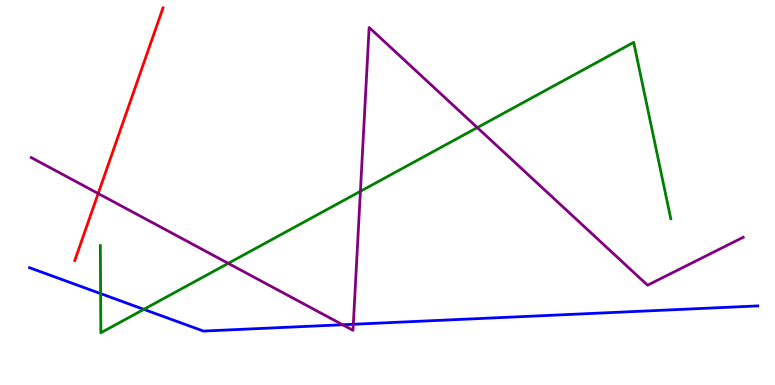[{'lines': ['blue', 'red'], 'intersections': []}, {'lines': ['green', 'red'], 'intersections': []}, {'lines': ['purple', 'red'], 'intersections': [{'x': 1.27, 'y': 4.97}]}, {'lines': ['blue', 'green'], 'intersections': [{'x': 1.3, 'y': 2.37}, {'x': 1.86, 'y': 1.96}]}, {'lines': ['blue', 'purple'], 'intersections': [{'x': 4.42, 'y': 1.56}, {'x': 4.56, 'y': 1.58}]}, {'lines': ['green', 'purple'], 'intersections': [{'x': 2.95, 'y': 3.16}, {'x': 4.65, 'y': 5.03}, {'x': 6.16, 'y': 6.69}]}]